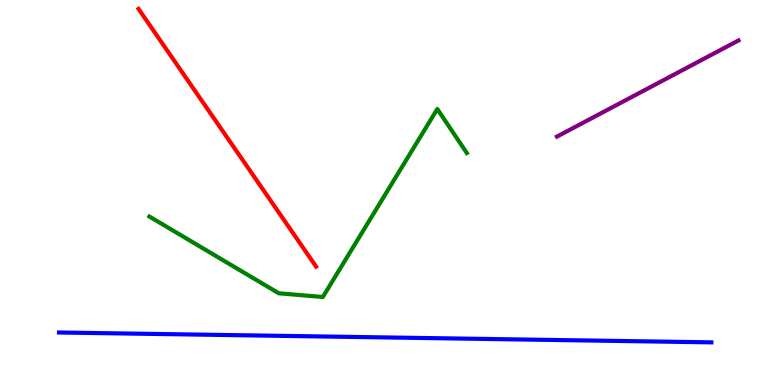[{'lines': ['blue', 'red'], 'intersections': []}, {'lines': ['green', 'red'], 'intersections': []}, {'lines': ['purple', 'red'], 'intersections': []}, {'lines': ['blue', 'green'], 'intersections': []}, {'lines': ['blue', 'purple'], 'intersections': []}, {'lines': ['green', 'purple'], 'intersections': []}]